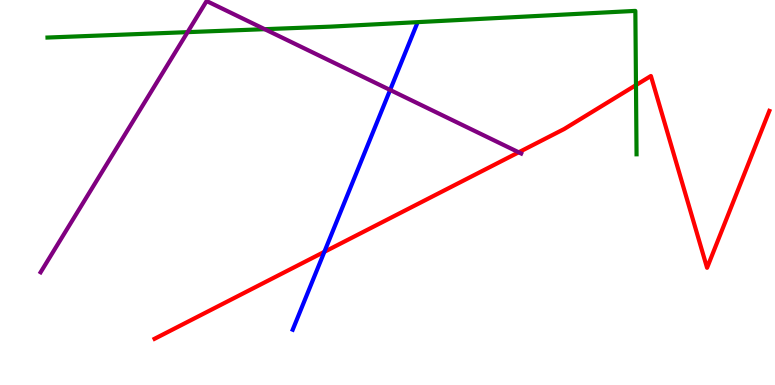[{'lines': ['blue', 'red'], 'intersections': [{'x': 4.19, 'y': 3.46}]}, {'lines': ['green', 'red'], 'intersections': [{'x': 8.21, 'y': 7.79}]}, {'lines': ['purple', 'red'], 'intersections': [{'x': 6.69, 'y': 6.04}]}, {'lines': ['blue', 'green'], 'intersections': []}, {'lines': ['blue', 'purple'], 'intersections': [{'x': 5.03, 'y': 7.66}]}, {'lines': ['green', 'purple'], 'intersections': [{'x': 2.42, 'y': 9.16}, {'x': 3.42, 'y': 9.24}]}]